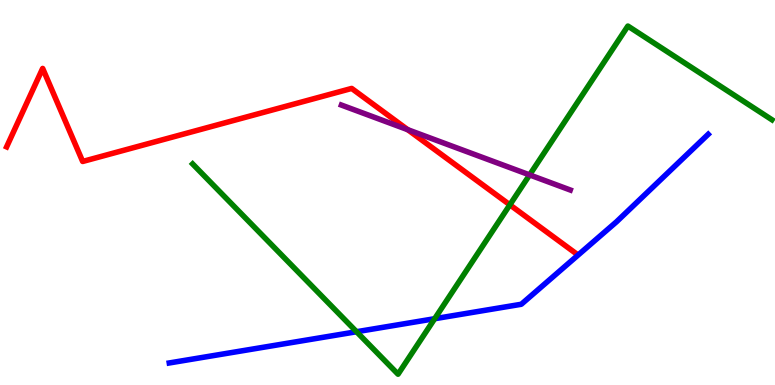[{'lines': ['blue', 'red'], 'intersections': []}, {'lines': ['green', 'red'], 'intersections': [{'x': 6.58, 'y': 4.68}]}, {'lines': ['purple', 'red'], 'intersections': [{'x': 5.26, 'y': 6.63}]}, {'lines': ['blue', 'green'], 'intersections': [{'x': 4.6, 'y': 1.38}, {'x': 5.61, 'y': 1.72}]}, {'lines': ['blue', 'purple'], 'intersections': []}, {'lines': ['green', 'purple'], 'intersections': [{'x': 6.83, 'y': 5.46}]}]